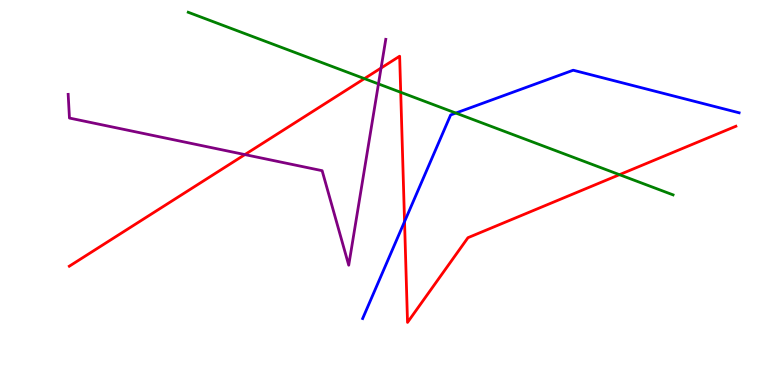[{'lines': ['blue', 'red'], 'intersections': [{'x': 5.22, 'y': 4.24}]}, {'lines': ['green', 'red'], 'intersections': [{'x': 4.7, 'y': 7.96}, {'x': 5.17, 'y': 7.6}, {'x': 7.99, 'y': 5.46}]}, {'lines': ['purple', 'red'], 'intersections': [{'x': 3.16, 'y': 5.98}, {'x': 4.92, 'y': 8.23}]}, {'lines': ['blue', 'green'], 'intersections': [{'x': 5.88, 'y': 7.06}]}, {'lines': ['blue', 'purple'], 'intersections': []}, {'lines': ['green', 'purple'], 'intersections': [{'x': 4.88, 'y': 7.82}]}]